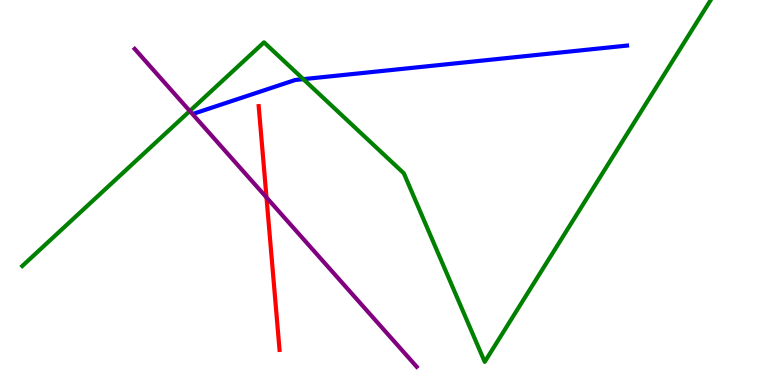[{'lines': ['blue', 'red'], 'intersections': []}, {'lines': ['green', 'red'], 'intersections': []}, {'lines': ['purple', 'red'], 'intersections': [{'x': 3.44, 'y': 4.87}]}, {'lines': ['blue', 'green'], 'intersections': [{'x': 3.91, 'y': 7.94}]}, {'lines': ['blue', 'purple'], 'intersections': []}, {'lines': ['green', 'purple'], 'intersections': [{'x': 2.45, 'y': 7.12}]}]